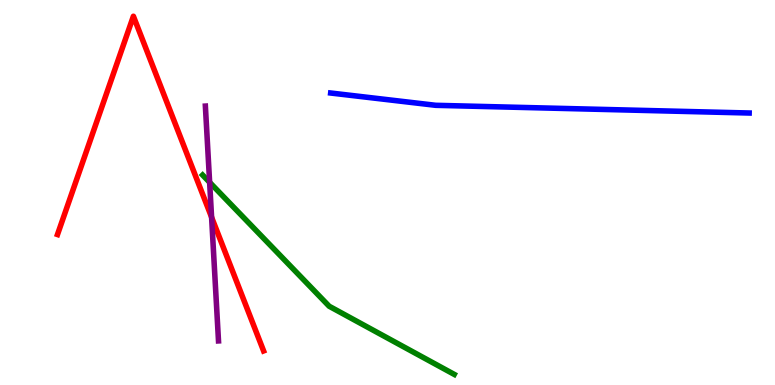[{'lines': ['blue', 'red'], 'intersections': []}, {'lines': ['green', 'red'], 'intersections': []}, {'lines': ['purple', 'red'], 'intersections': [{'x': 2.73, 'y': 4.36}]}, {'lines': ['blue', 'green'], 'intersections': []}, {'lines': ['blue', 'purple'], 'intersections': []}, {'lines': ['green', 'purple'], 'intersections': [{'x': 2.7, 'y': 5.26}]}]